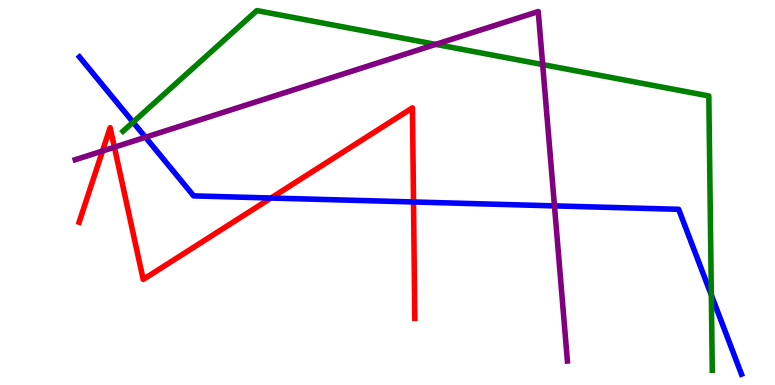[{'lines': ['blue', 'red'], 'intersections': [{'x': 3.5, 'y': 4.86}, {'x': 5.34, 'y': 4.75}]}, {'lines': ['green', 'red'], 'intersections': []}, {'lines': ['purple', 'red'], 'intersections': [{'x': 1.32, 'y': 6.08}, {'x': 1.48, 'y': 6.18}]}, {'lines': ['blue', 'green'], 'intersections': [{'x': 1.72, 'y': 6.83}, {'x': 9.18, 'y': 2.34}]}, {'lines': ['blue', 'purple'], 'intersections': [{'x': 1.88, 'y': 6.44}, {'x': 7.15, 'y': 4.65}]}, {'lines': ['green', 'purple'], 'intersections': [{'x': 5.62, 'y': 8.85}, {'x': 7.0, 'y': 8.32}]}]